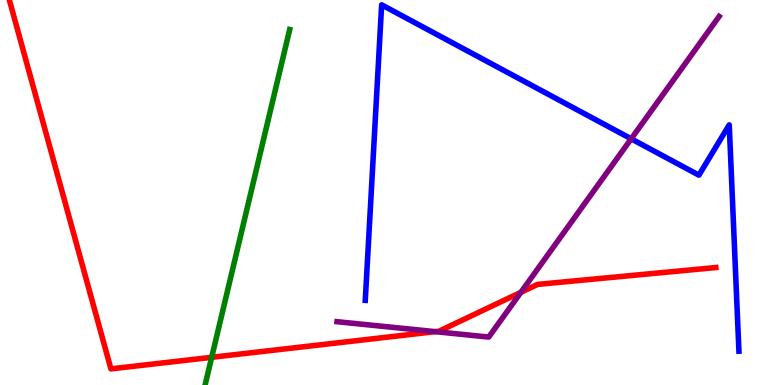[{'lines': ['blue', 'red'], 'intersections': []}, {'lines': ['green', 'red'], 'intersections': [{'x': 2.73, 'y': 0.719}]}, {'lines': ['purple', 'red'], 'intersections': [{'x': 5.62, 'y': 1.39}, {'x': 6.72, 'y': 2.41}]}, {'lines': ['blue', 'green'], 'intersections': []}, {'lines': ['blue', 'purple'], 'intersections': [{'x': 8.14, 'y': 6.39}]}, {'lines': ['green', 'purple'], 'intersections': []}]